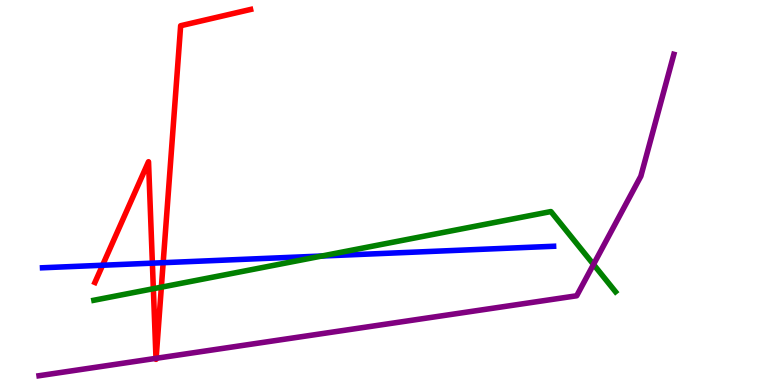[{'lines': ['blue', 'red'], 'intersections': [{'x': 1.32, 'y': 3.11}, {'x': 1.97, 'y': 3.16}, {'x': 2.11, 'y': 3.18}]}, {'lines': ['green', 'red'], 'intersections': [{'x': 1.98, 'y': 2.5}, {'x': 2.08, 'y': 2.54}]}, {'lines': ['purple', 'red'], 'intersections': [{'x': 2.01, 'y': 0.693}, {'x': 2.01, 'y': 0.693}]}, {'lines': ['blue', 'green'], 'intersections': [{'x': 4.15, 'y': 3.35}]}, {'lines': ['blue', 'purple'], 'intersections': []}, {'lines': ['green', 'purple'], 'intersections': [{'x': 7.66, 'y': 3.13}]}]